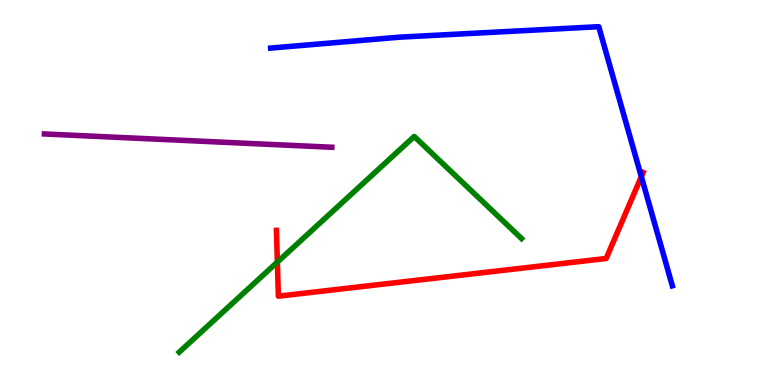[{'lines': ['blue', 'red'], 'intersections': [{'x': 8.28, 'y': 5.41}]}, {'lines': ['green', 'red'], 'intersections': [{'x': 3.58, 'y': 3.19}]}, {'lines': ['purple', 'red'], 'intersections': []}, {'lines': ['blue', 'green'], 'intersections': []}, {'lines': ['blue', 'purple'], 'intersections': []}, {'lines': ['green', 'purple'], 'intersections': []}]